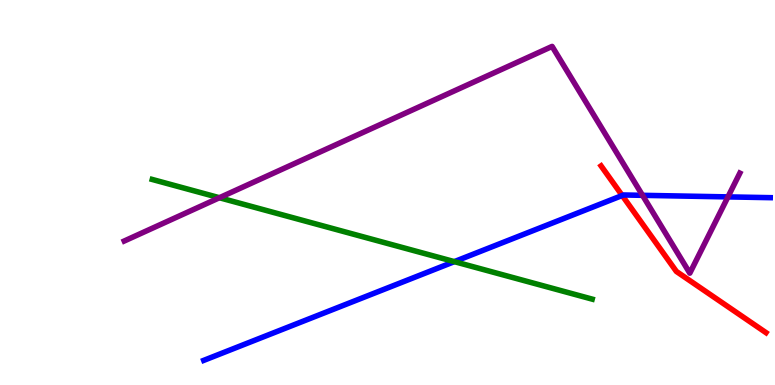[{'lines': ['blue', 'red'], 'intersections': [{'x': 8.03, 'y': 4.92}]}, {'lines': ['green', 'red'], 'intersections': []}, {'lines': ['purple', 'red'], 'intersections': []}, {'lines': ['blue', 'green'], 'intersections': [{'x': 5.86, 'y': 3.2}]}, {'lines': ['blue', 'purple'], 'intersections': [{'x': 8.29, 'y': 4.93}, {'x': 9.39, 'y': 4.89}]}, {'lines': ['green', 'purple'], 'intersections': [{'x': 2.83, 'y': 4.86}]}]